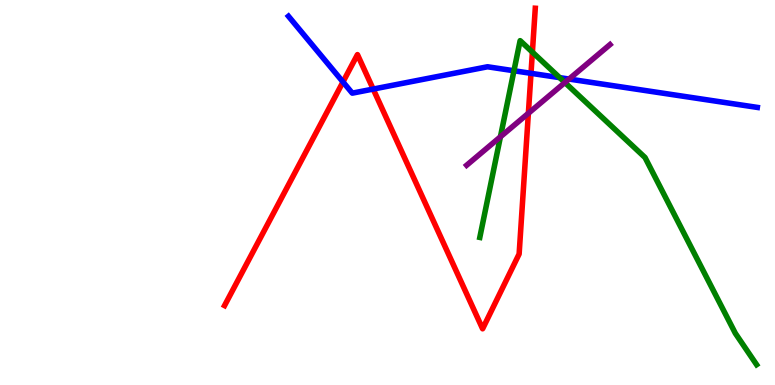[{'lines': ['blue', 'red'], 'intersections': [{'x': 4.43, 'y': 7.87}, {'x': 4.82, 'y': 7.69}, {'x': 6.85, 'y': 8.1}]}, {'lines': ['green', 'red'], 'intersections': [{'x': 6.87, 'y': 8.65}]}, {'lines': ['purple', 'red'], 'intersections': [{'x': 6.82, 'y': 7.06}]}, {'lines': ['blue', 'green'], 'intersections': [{'x': 6.63, 'y': 8.16}, {'x': 7.22, 'y': 7.98}]}, {'lines': ['blue', 'purple'], 'intersections': [{'x': 7.34, 'y': 7.95}]}, {'lines': ['green', 'purple'], 'intersections': [{'x': 6.46, 'y': 6.45}, {'x': 7.29, 'y': 7.86}]}]